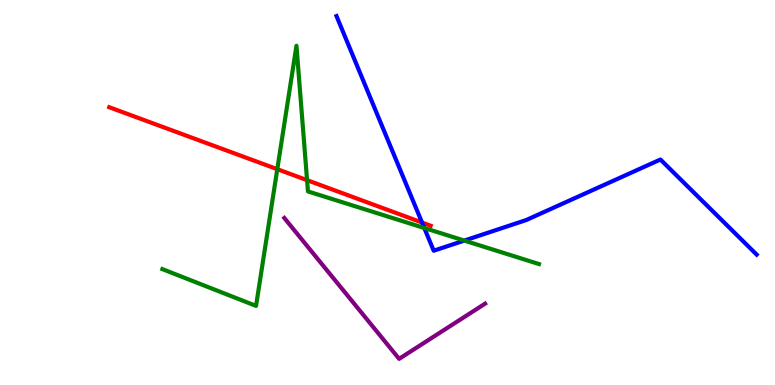[{'lines': ['blue', 'red'], 'intersections': [{'x': 5.45, 'y': 4.22}]}, {'lines': ['green', 'red'], 'intersections': [{'x': 3.58, 'y': 5.61}, {'x': 3.96, 'y': 5.32}]}, {'lines': ['purple', 'red'], 'intersections': []}, {'lines': ['blue', 'green'], 'intersections': [{'x': 5.47, 'y': 4.08}, {'x': 5.99, 'y': 3.75}]}, {'lines': ['blue', 'purple'], 'intersections': []}, {'lines': ['green', 'purple'], 'intersections': []}]